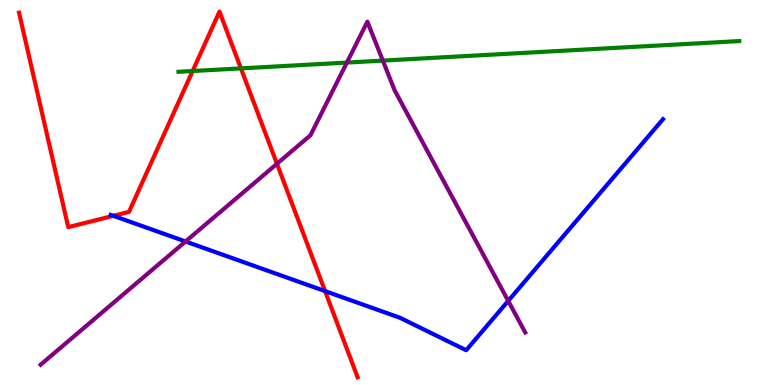[{'lines': ['blue', 'red'], 'intersections': [{'x': 1.46, 'y': 4.39}, {'x': 4.19, 'y': 2.44}]}, {'lines': ['green', 'red'], 'intersections': [{'x': 2.49, 'y': 8.16}, {'x': 3.11, 'y': 8.22}]}, {'lines': ['purple', 'red'], 'intersections': [{'x': 3.57, 'y': 5.75}]}, {'lines': ['blue', 'green'], 'intersections': []}, {'lines': ['blue', 'purple'], 'intersections': [{'x': 2.39, 'y': 3.73}, {'x': 6.56, 'y': 2.18}]}, {'lines': ['green', 'purple'], 'intersections': [{'x': 4.48, 'y': 8.37}, {'x': 4.94, 'y': 8.43}]}]